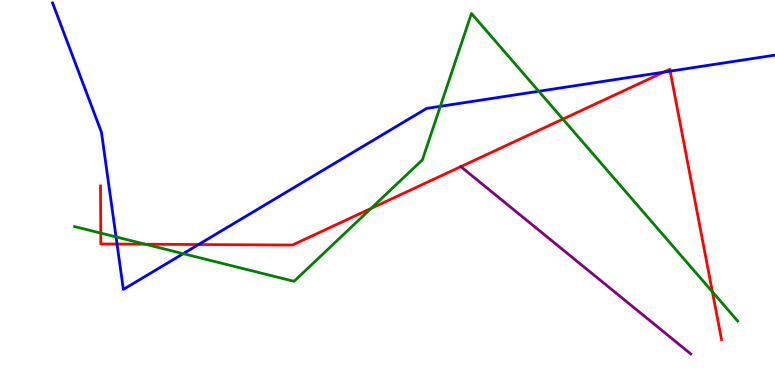[{'lines': ['blue', 'red'], 'intersections': [{'x': 1.51, 'y': 3.66}, {'x': 2.56, 'y': 3.65}, {'x': 8.56, 'y': 8.13}, {'x': 8.65, 'y': 8.15}]}, {'lines': ['green', 'red'], 'intersections': [{'x': 1.3, 'y': 3.95}, {'x': 1.88, 'y': 3.66}, {'x': 4.79, 'y': 4.59}, {'x': 7.26, 'y': 6.91}, {'x': 9.19, 'y': 2.42}]}, {'lines': ['purple', 'red'], 'intersections': [{'x': 5.95, 'y': 5.67}]}, {'lines': ['blue', 'green'], 'intersections': [{'x': 1.5, 'y': 3.85}, {'x': 2.36, 'y': 3.41}, {'x': 5.68, 'y': 7.24}, {'x': 6.95, 'y': 7.63}]}, {'lines': ['blue', 'purple'], 'intersections': []}, {'lines': ['green', 'purple'], 'intersections': []}]